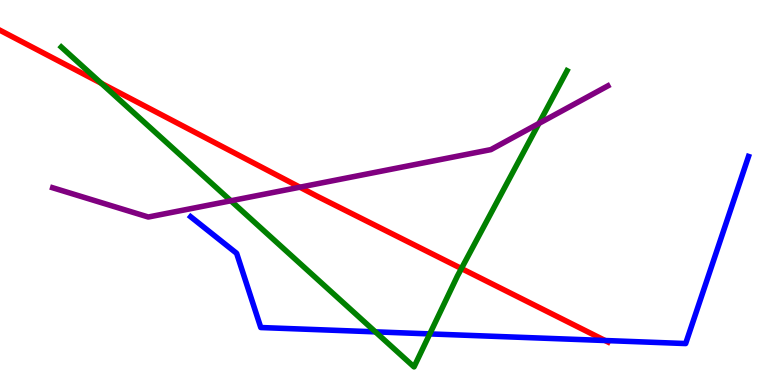[{'lines': ['blue', 'red'], 'intersections': [{'x': 7.81, 'y': 1.16}]}, {'lines': ['green', 'red'], 'intersections': [{'x': 1.31, 'y': 7.84}, {'x': 5.95, 'y': 3.03}]}, {'lines': ['purple', 'red'], 'intersections': [{'x': 3.87, 'y': 5.14}]}, {'lines': ['blue', 'green'], 'intersections': [{'x': 4.84, 'y': 1.38}, {'x': 5.55, 'y': 1.33}]}, {'lines': ['blue', 'purple'], 'intersections': []}, {'lines': ['green', 'purple'], 'intersections': [{'x': 2.98, 'y': 4.78}, {'x': 6.95, 'y': 6.79}]}]